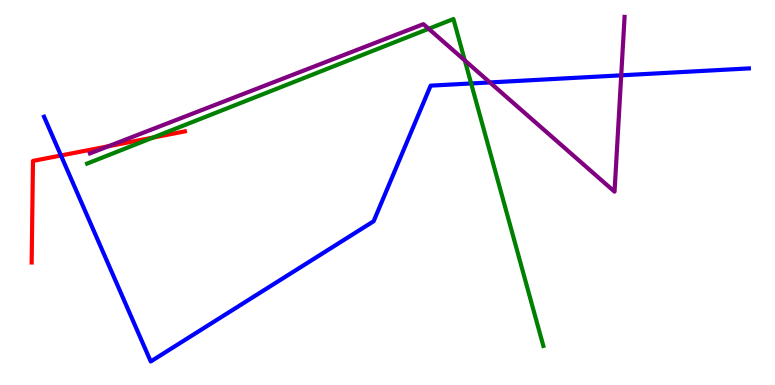[{'lines': ['blue', 'red'], 'intersections': [{'x': 0.786, 'y': 5.96}]}, {'lines': ['green', 'red'], 'intersections': [{'x': 1.97, 'y': 6.43}]}, {'lines': ['purple', 'red'], 'intersections': [{'x': 1.4, 'y': 6.2}]}, {'lines': ['blue', 'green'], 'intersections': [{'x': 6.08, 'y': 7.83}]}, {'lines': ['blue', 'purple'], 'intersections': [{'x': 6.32, 'y': 7.86}, {'x': 8.02, 'y': 8.04}]}, {'lines': ['green', 'purple'], 'intersections': [{'x': 5.53, 'y': 9.25}, {'x': 6.0, 'y': 8.43}]}]